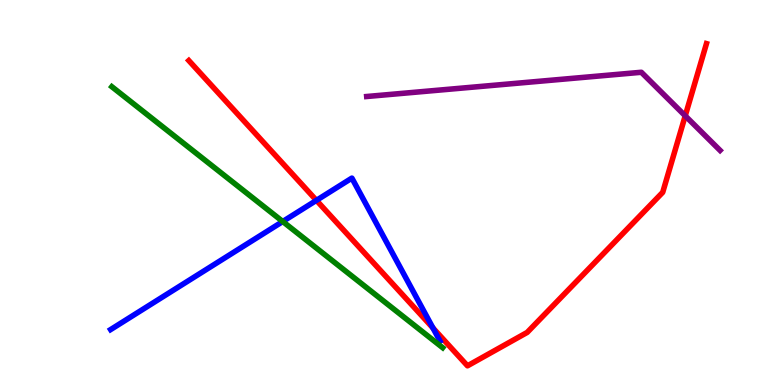[{'lines': ['blue', 'red'], 'intersections': [{'x': 4.08, 'y': 4.8}, {'x': 5.59, 'y': 1.48}]}, {'lines': ['green', 'red'], 'intersections': []}, {'lines': ['purple', 'red'], 'intersections': [{'x': 8.84, 'y': 6.99}]}, {'lines': ['blue', 'green'], 'intersections': [{'x': 3.65, 'y': 4.25}]}, {'lines': ['blue', 'purple'], 'intersections': []}, {'lines': ['green', 'purple'], 'intersections': []}]